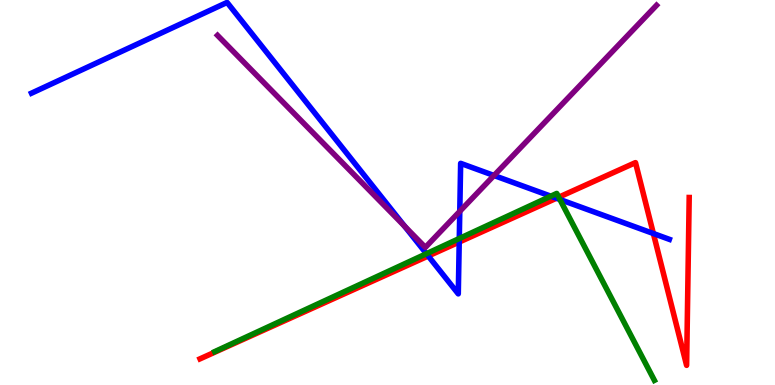[{'lines': ['blue', 'red'], 'intersections': [{'x': 5.53, 'y': 3.35}, {'x': 5.93, 'y': 3.71}, {'x': 7.18, 'y': 4.85}, {'x': 8.43, 'y': 3.93}]}, {'lines': ['green', 'red'], 'intersections': [{'x': 7.21, 'y': 4.88}]}, {'lines': ['purple', 'red'], 'intersections': []}, {'lines': ['blue', 'green'], 'intersections': [{'x': 5.5, 'y': 3.41}, {'x': 5.93, 'y': 3.8}, {'x': 7.11, 'y': 4.9}, {'x': 7.22, 'y': 4.82}]}, {'lines': ['blue', 'purple'], 'intersections': [{'x': 5.22, 'y': 4.12}, {'x': 5.93, 'y': 4.51}, {'x': 6.37, 'y': 5.44}]}, {'lines': ['green', 'purple'], 'intersections': []}]